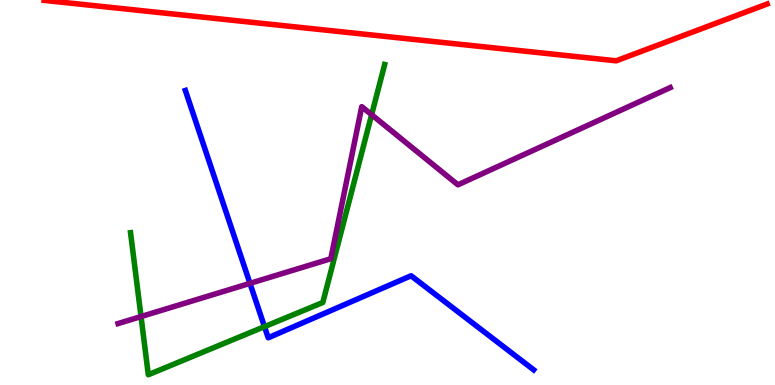[{'lines': ['blue', 'red'], 'intersections': []}, {'lines': ['green', 'red'], 'intersections': []}, {'lines': ['purple', 'red'], 'intersections': []}, {'lines': ['blue', 'green'], 'intersections': [{'x': 3.41, 'y': 1.52}]}, {'lines': ['blue', 'purple'], 'intersections': [{'x': 3.23, 'y': 2.64}]}, {'lines': ['green', 'purple'], 'intersections': [{'x': 1.82, 'y': 1.78}, {'x': 4.8, 'y': 7.02}]}]